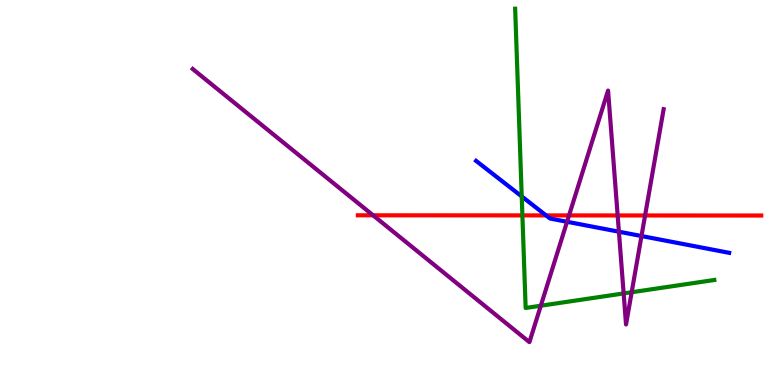[{'lines': ['blue', 'red'], 'intersections': [{'x': 7.05, 'y': 4.41}]}, {'lines': ['green', 'red'], 'intersections': [{'x': 6.74, 'y': 4.41}]}, {'lines': ['purple', 'red'], 'intersections': [{'x': 4.81, 'y': 4.41}, {'x': 7.34, 'y': 4.4}, {'x': 7.97, 'y': 4.4}, {'x': 8.32, 'y': 4.4}]}, {'lines': ['blue', 'green'], 'intersections': [{'x': 6.73, 'y': 4.9}]}, {'lines': ['blue', 'purple'], 'intersections': [{'x': 7.32, 'y': 4.24}, {'x': 7.99, 'y': 3.98}, {'x': 8.28, 'y': 3.87}]}, {'lines': ['green', 'purple'], 'intersections': [{'x': 6.98, 'y': 2.06}, {'x': 8.05, 'y': 2.38}, {'x': 8.15, 'y': 2.41}]}]